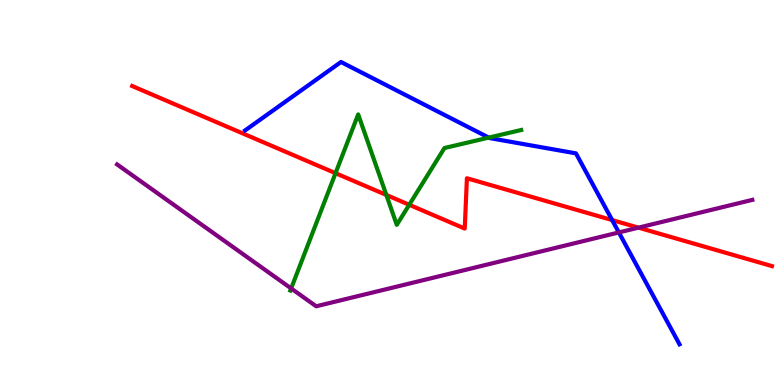[{'lines': ['blue', 'red'], 'intersections': [{'x': 7.9, 'y': 4.28}]}, {'lines': ['green', 'red'], 'intersections': [{'x': 4.33, 'y': 5.5}, {'x': 4.98, 'y': 4.94}, {'x': 5.28, 'y': 4.68}]}, {'lines': ['purple', 'red'], 'intersections': [{'x': 8.24, 'y': 4.09}]}, {'lines': ['blue', 'green'], 'intersections': [{'x': 6.31, 'y': 6.43}]}, {'lines': ['blue', 'purple'], 'intersections': [{'x': 7.99, 'y': 3.96}]}, {'lines': ['green', 'purple'], 'intersections': [{'x': 3.76, 'y': 2.51}]}]